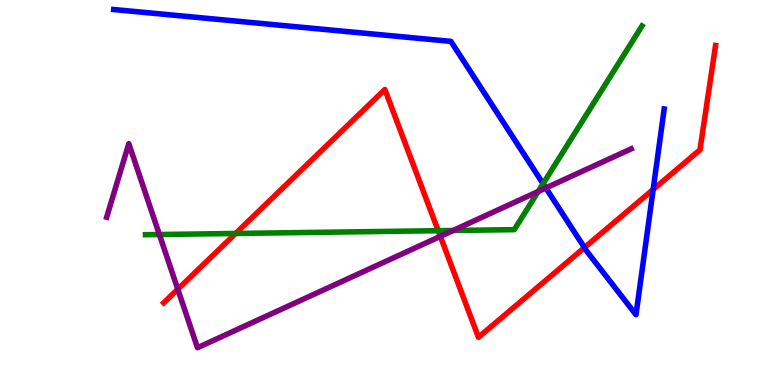[{'lines': ['blue', 'red'], 'intersections': [{'x': 7.54, 'y': 3.57}, {'x': 8.43, 'y': 5.08}]}, {'lines': ['green', 'red'], 'intersections': [{'x': 3.04, 'y': 3.94}, {'x': 5.65, 'y': 4.01}]}, {'lines': ['purple', 'red'], 'intersections': [{'x': 2.29, 'y': 2.49}, {'x': 5.68, 'y': 3.86}]}, {'lines': ['blue', 'green'], 'intersections': [{'x': 7.01, 'y': 5.23}]}, {'lines': ['blue', 'purple'], 'intersections': [{'x': 7.04, 'y': 5.12}]}, {'lines': ['green', 'purple'], 'intersections': [{'x': 2.06, 'y': 3.91}, {'x': 5.85, 'y': 4.01}, {'x': 6.94, 'y': 5.03}]}]